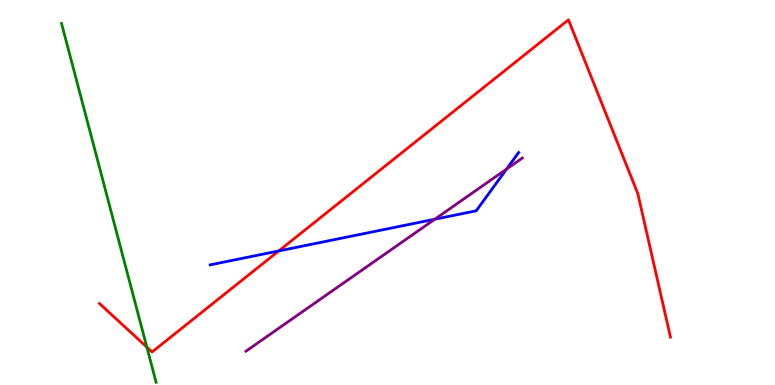[{'lines': ['blue', 'red'], 'intersections': [{'x': 3.6, 'y': 3.48}]}, {'lines': ['green', 'red'], 'intersections': [{'x': 1.89, 'y': 0.984}]}, {'lines': ['purple', 'red'], 'intersections': []}, {'lines': ['blue', 'green'], 'intersections': []}, {'lines': ['blue', 'purple'], 'intersections': [{'x': 5.61, 'y': 4.31}, {'x': 6.54, 'y': 5.61}]}, {'lines': ['green', 'purple'], 'intersections': []}]